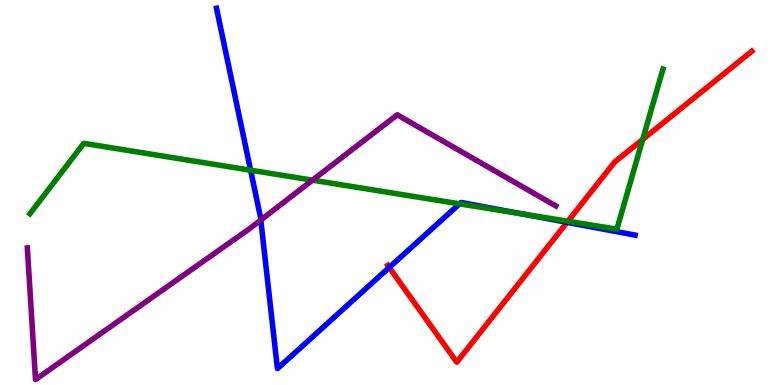[{'lines': ['blue', 'red'], 'intersections': [{'x': 5.02, 'y': 3.05}, {'x': 7.32, 'y': 4.22}]}, {'lines': ['green', 'red'], 'intersections': [{'x': 7.33, 'y': 4.25}, {'x': 8.29, 'y': 6.38}]}, {'lines': ['purple', 'red'], 'intersections': []}, {'lines': ['blue', 'green'], 'intersections': [{'x': 3.23, 'y': 5.58}, {'x': 5.93, 'y': 4.71}, {'x': 6.73, 'y': 4.45}]}, {'lines': ['blue', 'purple'], 'intersections': [{'x': 3.37, 'y': 4.29}]}, {'lines': ['green', 'purple'], 'intersections': [{'x': 4.03, 'y': 5.32}]}]